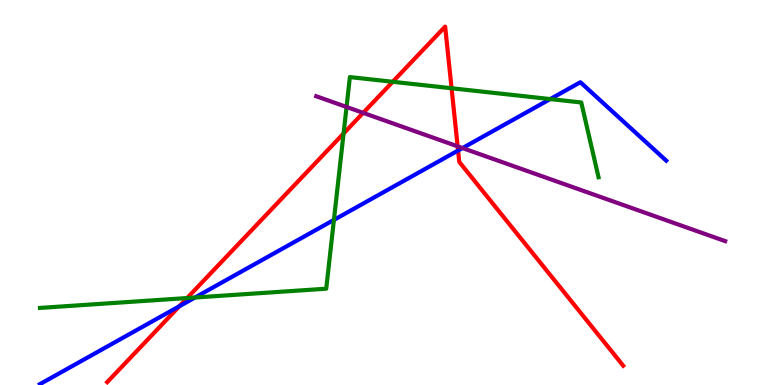[{'lines': ['blue', 'red'], 'intersections': [{'x': 2.31, 'y': 2.05}, {'x': 5.91, 'y': 6.09}]}, {'lines': ['green', 'red'], 'intersections': [{'x': 2.41, 'y': 2.26}, {'x': 4.43, 'y': 6.53}, {'x': 5.07, 'y': 7.88}, {'x': 5.83, 'y': 7.71}]}, {'lines': ['purple', 'red'], 'intersections': [{'x': 4.69, 'y': 7.07}, {'x': 5.9, 'y': 6.2}]}, {'lines': ['blue', 'green'], 'intersections': [{'x': 2.52, 'y': 2.27}, {'x': 4.31, 'y': 4.29}, {'x': 7.1, 'y': 7.43}]}, {'lines': ['blue', 'purple'], 'intersections': [{'x': 5.97, 'y': 6.15}]}, {'lines': ['green', 'purple'], 'intersections': [{'x': 4.47, 'y': 7.22}]}]